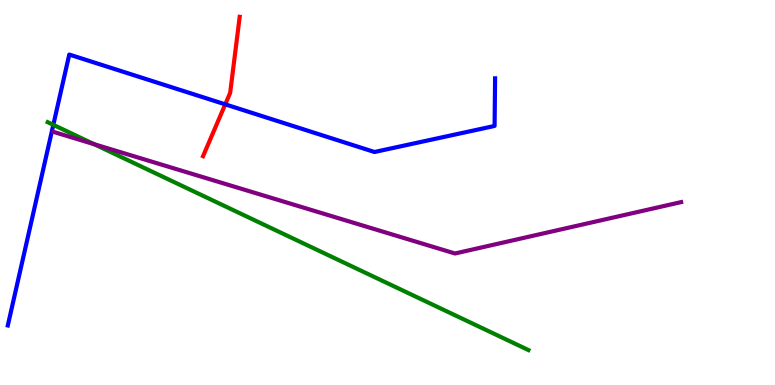[{'lines': ['blue', 'red'], 'intersections': [{'x': 2.91, 'y': 7.29}]}, {'lines': ['green', 'red'], 'intersections': []}, {'lines': ['purple', 'red'], 'intersections': []}, {'lines': ['blue', 'green'], 'intersections': [{'x': 0.688, 'y': 6.76}]}, {'lines': ['blue', 'purple'], 'intersections': []}, {'lines': ['green', 'purple'], 'intersections': [{'x': 1.22, 'y': 6.25}]}]